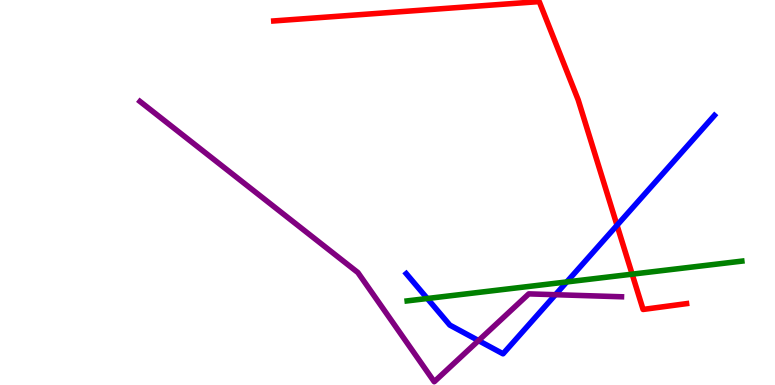[{'lines': ['blue', 'red'], 'intersections': [{'x': 7.96, 'y': 4.15}]}, {'lines': ['green', 'red'], 'intersections': [{'x': 8.16, 'y': 2.88}]}, {'lines': ['purple', 'red'], 'intersections': []}, {'lines': ['blue', 'green'], 'intersections': [{'x': 5.51, 'y': 2.25}, {'x': 7.31, 'y': 2.68}]}, {'lines': ['blue', 'purple'], 'intersections': [{'x': 6.17, 'y': 1.15}, {'x': 7.17, 'y': 2.35}]}, {'lines': ['green', 'purple'], 'intersections': []}]